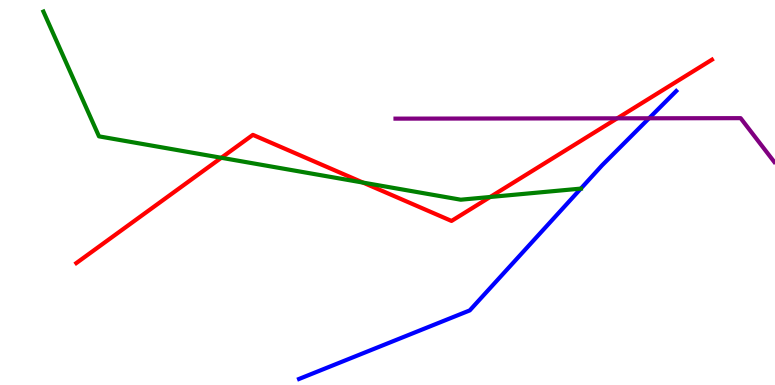[{'lines': ['blue', 'red'], 'intersections': []}, {'lines': ['green', 'red'], 'intersections': [{'x': 2.86, 'y': 5.9}, {'x': 4.68, 'y': 5.26}, {'x': 6.33, 'y': 4.88}]}, {'lines': ['purple', 'red'], 'intersections': [{'x': 7.96, 'y': 6.93}]}, {'lines': ['blue', 'green'], 'intersections': [{'x': 7.49, 'y': 5.1}]}, {'lines': ['blue', 'purple'], 'intersections': [{'x': 8.37, 'y': 6.93}]}, {'lines': ['green', 'purple'], 'intersections': []}]